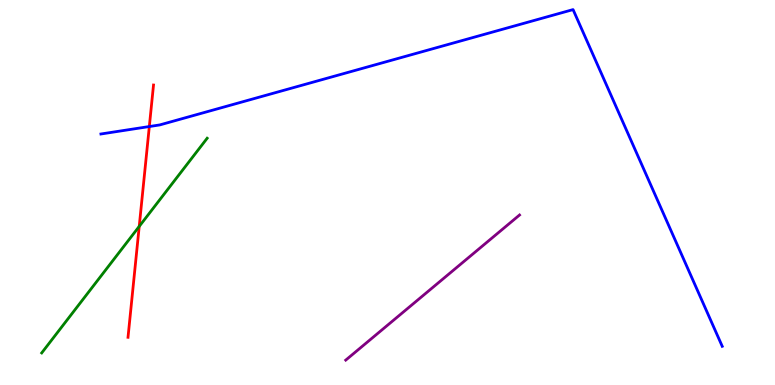[{'lines': ['blue', 'red'], 'intersections': [{'x': 1.93, 'y': 6.71}]}, {'lines': ['green', 'red'], 'intersections': [{'x': 1.8, 'y': 4.12}]}, {'lines': ['purple', 'red'], 'intersections': []}, {'lines': ['blue', 'green'], 'intersections': []}, {'lines': ['blue', 'purple'], 'intersections': []}, {'lines': ['green', 'purple'], 'intersections': []}]